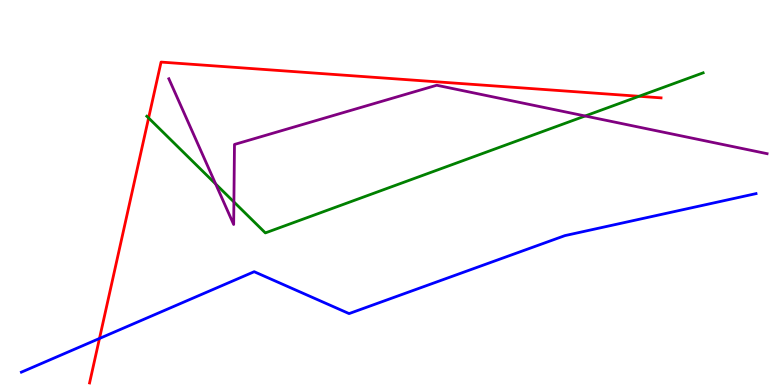[{'lines': ['blue', 'red'], 'intersections': [{'x': 1.28, 'y': 1.21}]}, {'lines': ['green', 'red'], 'intersections': [{'x': 1.92, 'y': 6.94}, {'x': 8.25, 'y': 7.5}]}, {'lines': ['purple', 'red'], 'intersections': []}, {'lines': ['blue', 'green'], 'intersections': []}, {'lines': ['blue', 'purple'], 'intersections': []}, {'lines': ['green', 'purple'], 'intersections': [{'x': 2.78, 'y': 5.22}, {'x': 3.02, 'y': 4.75}, {'x': 7.55, 'y': 6.99}]}]